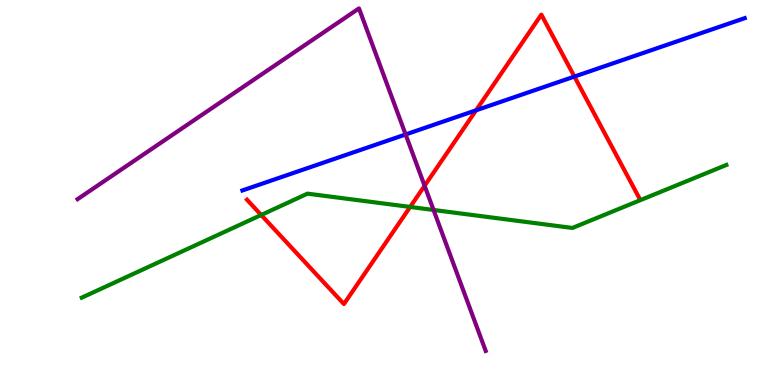[{'lines': ['blue', 'red'], 'intersections': [{'x': 6.14, 'y': 7.14}, {'x': 7.41, 'y': 8.01}]}, {'lines': ['green', 'red'], 'intersections': [{'x': 3.37, 'y': 4.42}, {'x': 5.29, 'y': 4.62}]}, {'lines': ['purple', 'red'], 'intersections': [{'x': 5.48, 'y': 5.17}]}, {'lines': ['blue', 'green'], 'intersections': []}, {'lines': ['blue', 'purple'], 'intersections': [{'x': 5.23, 'y': 6.51}]}, {'lines': ['green', 'purple'], 'intersections': [{'x': 5.59, 'y': 4.55}]}]